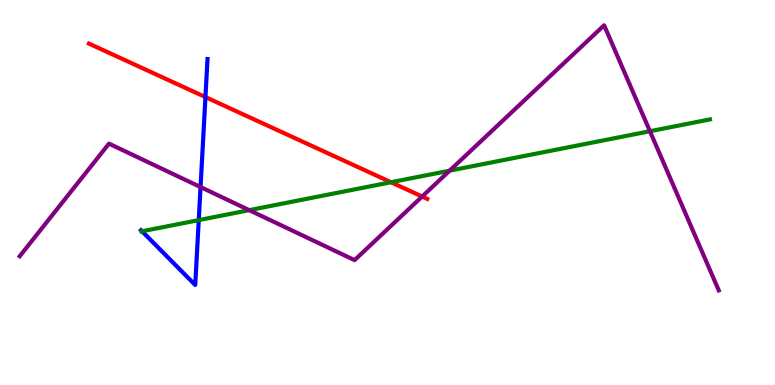[{'lines': ['blue', 'red'], 'intersections': [{'x': 2.65, 'y': 7.48}]}, {'lines': ['green', 'red'], 'intersections': [{'x': 5.05, 'y': 5.27}]}, {'lines': ['purple', 'red'], 'intersections': [{'x': 5.45, 'y': 4.9}]}, {'lines': ['blue', 'green'], 'intersections': [{'x': 1.83, 'y': 3.99}, {'x': 2.56, 'y': 4.28}]}, {'lines': ['blue', 'purple'], 'intersections': [{'x': 2.59, 'y': 5.14}]}, {'lines': ['green', 'purple'], 'intersections': [{'x': 3.22, 'y': 4.54}, {'x': 5.8, 'y': 5.57}, {'x': 8.39, 'y': 6.59}]}]